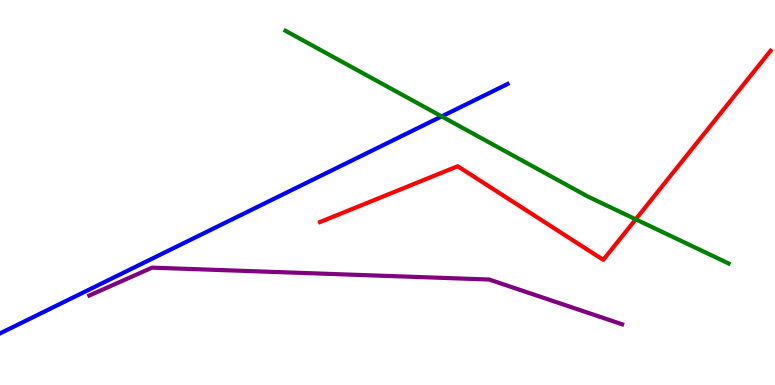[{'lines': ['blue', 'red'], 'intersections': []}, {'lines': ['green', 'red'], 'intersections': [{'x': 8.2, 'y': 4.3}]}, {'lines': ['purple', 'red'], 'intersections': []}, {'lines': ['blue', 'green'], 'intersections': [{'x': 5.7, 'y': 6.98}]}, {'lines': ['blue', 'purple'], 'intersections': []}, {'lines': ['green', 'purple'], 'intersections': []}]